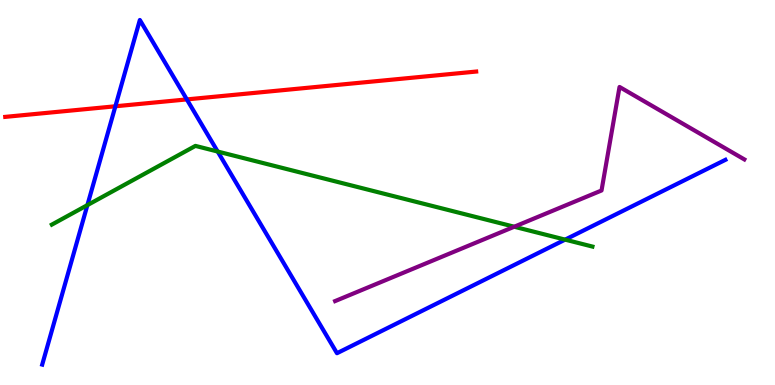[{'lines': ['blue', 'red'], 'intersections': [{'x': 1.49, 'y': 7.24}, {'x': 2.41, 'y': 7.42}]}, {'lines': ['green', 'red'], 'intersections': []}, {'lines': ['purple', 'red'], 'intersections': []}, {'lines': ['blue', 'green'], 'intersections': [{'x': 1.13, 'y': 4.67}, {'x': 2.81, 'y': 6.06}, {'x': 7.29, 'y': 3.78}]}, {'lines': ['blue', 'purple'], 'intersections': []}, {'lines': ['green', 'purple'], 'intersections': [{'x': 6.64, 'y': 4.11}]}]